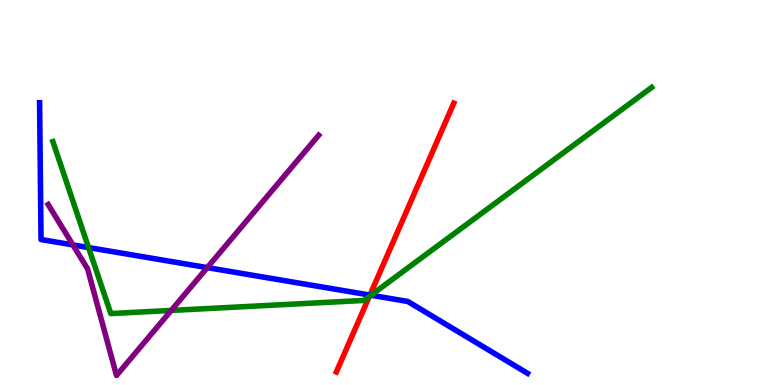[{'lines': ['blue', 'red'], 'intersections': [{'x': 4.77, 'y': 2.34}]}, {'lines': ['green', 'red'], 'intersections': [{'x': 4.77, 'y': 2.3}]}, {'lines': ['purple', 'red'], 'intersections': []}, {'lines': ['blue', 'green'], 'intersections': [{'x': 1.14, 'y': 3.57}, {'x': 4.79, 'y': 2.33}]}, {'lines': ['blue', 'purple'], 'intersections': [{'x': 0.941, 'y': 3.64}, {'x': 2.67, 'y': 3.05}]}, {'lines': ['green', 'purple'], 'intersections': [{'x': 2.21, 'y': 1.94}]}]